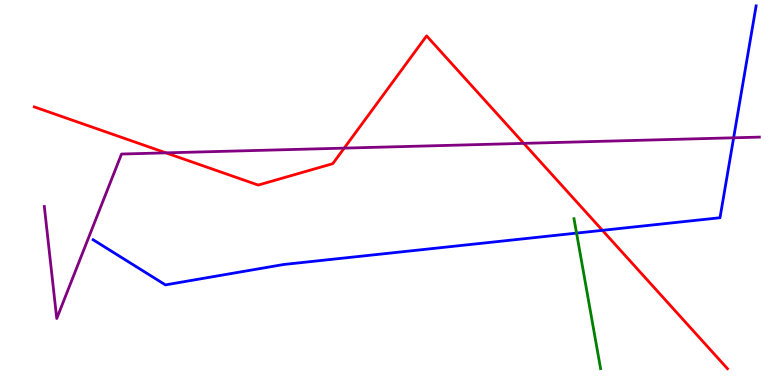[{'lines': ['blue', 'red'], 'intersections': [{'x': 7.77, 'y': 4.02}]}, {'lines': ['green', 'red'], 'intersections': []}, {'lines': ['purple', 'red'], 'intersections': [{'x': 2.14, 'y': 6.03}, {'x': 4.44, 'y': 6.15}, {'x': 6.76, 'y': 6.28}]}, {'lines': ['blue', 'green'], 'intersections': [{'x': 7.44, 'y': 3.95}]}, {'lines': ['blue', 'purple'], 'intersections': [{'x': 9.47, 'y': 6.42}]}, {'lines': ['green', 'purple'], 'intersections': []}]